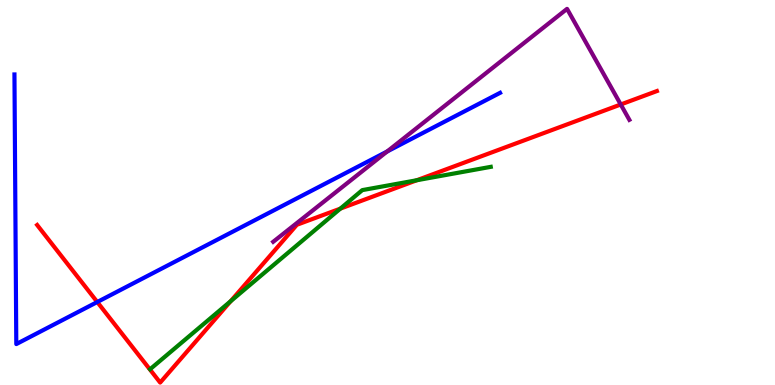[{'lines': ['blue', 'red'], 'intersections': [{'x': 1.26, 'y': 2.16}]}, {'lines': ['green', 'red'], 'intersections': [{'x': 2.98, 'y': 2.18}, {'x': 4.39, 'y': 4.58}, {'x': 5.38, 'y': 5.32}]}, {'lines': ['purple', 'red'], 'intersections': [{'x': 8.01, 'y': 7.29}]}, {'lines': ['blue', 'green'], 'intersections': []}, {'lines': ['blue', 'purple'], 'intersections': [{'x': 5.0, 'y': 6.06}]}, {'lines': ['green', 'purple'], 'intersections': []}]